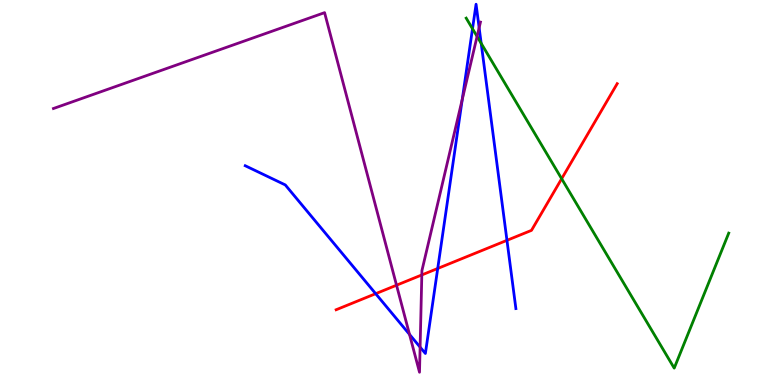[{'lines': ['blue', 'red'], 'intersections': [{'x': 4.85, 'y': 2.37}, {'x': 5.65, 'y': 3.03}, {'x': 6.54, 'y': 3.76}]}, {'lines': ['green', 'red'], 'intersections': [{'x': 7.25, 'y': 5.36}]}, {'lines': ['purple', 'red'], 'intersections': [{'x': 5.12, 'y': 2.59}, {'x': 5.44, 'y': 2.86}]}, {'lines': ['blue', 'green'], 'intersections': [{'x': 6.1, 'y': 9.25}, {'x': 6.21, 'y': 8.87}]}, {'lines': ['blue', 'purple'], 'intersections': [{'x': 5.28, 'y': 1.31}, {'x': 5.42, 'y': 0.983}, {'x': 5.96, 'y': 7.42}, {'x': 6.18, 'y': 9.28}]}, {'lines': ['green', 'purple'], 'intersections': [{'x': 6.16, 'y': 9.05}]}]